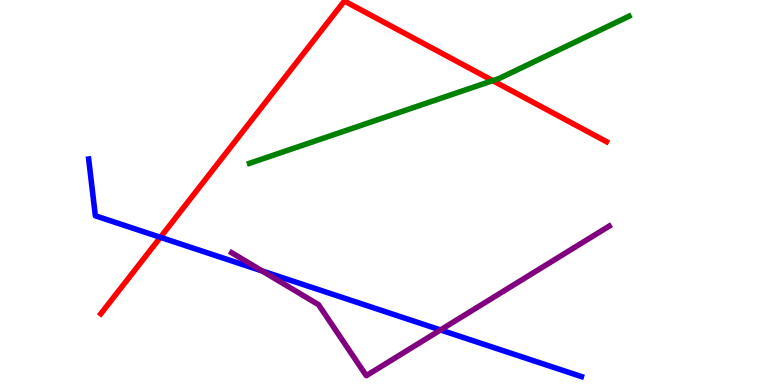[{'lines': ['blue', 'red'], 'intersections': [{'x': 2.07, 'y': 3.84}]}, {'lines': ['green', 'red'], 'intersections': [{'x': 6.36, 'y': 7.91}]}, {'lines': ['purple', 'red'], 'intersections': []}, {'lines': ['blue', 'green'], 'intersections': []}, {'lines': ['blue', 'purple'], 'intersections': [{'x': 3.38, 'y': 2.96}, {'x': 5.68, 'y': 1.43}]}, {'lines': ['green', 'purple'], 'intersections': []}]